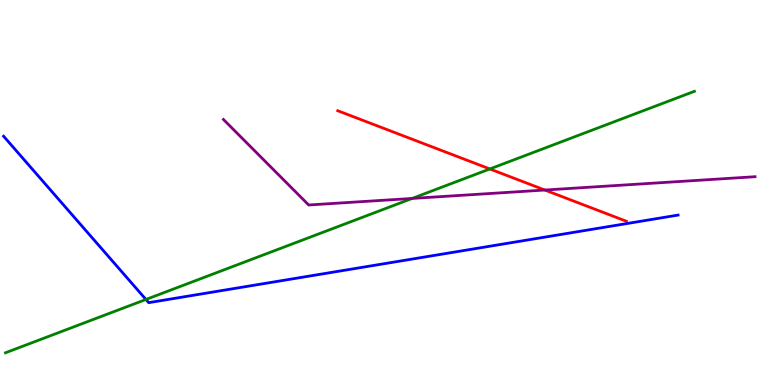[{'lines': ['blue', 'red'], 'intersections': []}, {'lines': ['green', 'red'], 'intersections': [{'x': 6.32, 'y': 5.61}]}, {'lines': ['purple', 'red'], 'intersections': [{'x': 7.03, 'y': 5.06}]}, {'lines': ['blue', 'green'], 'intersections': [{'x': 1.88, 'y': 2.22}]}, {'lines': ['blue', 'purple'], 'intersections': []}, {'lines': ['green', 'purple'], 'intersections': [{'x': 5.32, 'y': 4.85}]}]